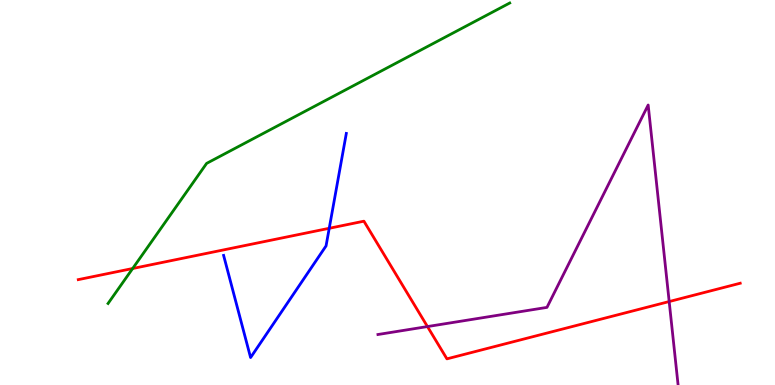[{'lines': ['blue', 'red'], 'intersections': [{'x': 4.25, 'y': 4.07}]}, {'lines': ['green', 'red'], 'intersections': [{'x': 1.71, 'y': 3.03}]}, {'lines': ['purple', 'red'], 'intersections': [{'x': 5.52, 'y': 1.52}, {'x': 8.63, 'y': 2.17}]}, {'lines': ['blue', 'green'], 'intersections': []}, {'lines': ['blue', 'purple'], 'intersections': []}, {'lines': ['green', 'purple'], 'intersections': []}]